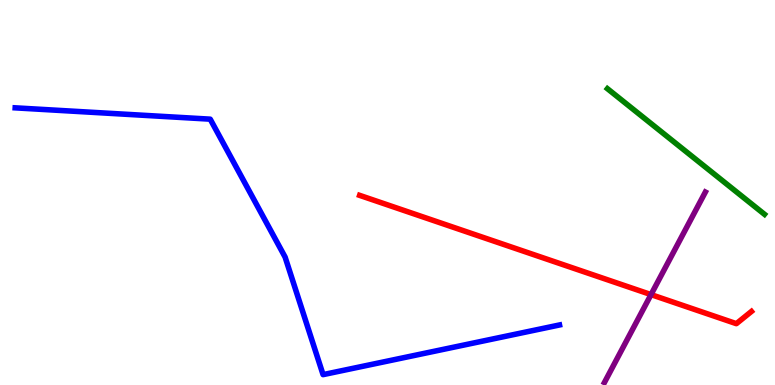[{'lines': ['blue', 'red'], 'intersections': []}, {'lines': ['green', 'red'], 'intersections': []}, {'lines': ['purple', 'red'], 'intersections': [{'x': 8.4, 'y': 2.35}]}, {'lines': ['blue', 'green'], 'intersections': []}, {'lines': ['blue', 'purple'], 'intersections': []}, {'lines': ['green', 'purple'], 'intersections': []}]